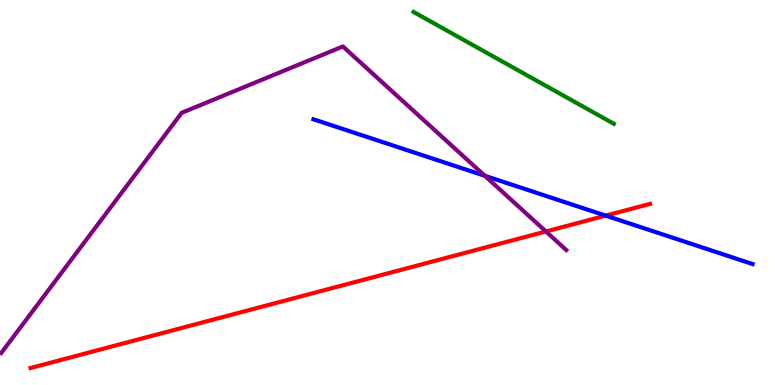[{'lines': ['blue', 'red'], 'intersections': [{'x': 7.82, 'y': 4.4}]}, {'lines': ['green', 'red'], 'intersections': []}, {'lines': ['purple', 'red'], 'intersections': [{'x': 7.04, 'y': 3.99}]}, {'lines': ['blue', 'green'], 'intersections': []}, {'lines': ['blue', 'purple'], 'intersections': [{'x': 6.26, 'y': 5.43}]}, {'lines': ['green', 'purple'], 'intersections': []}]